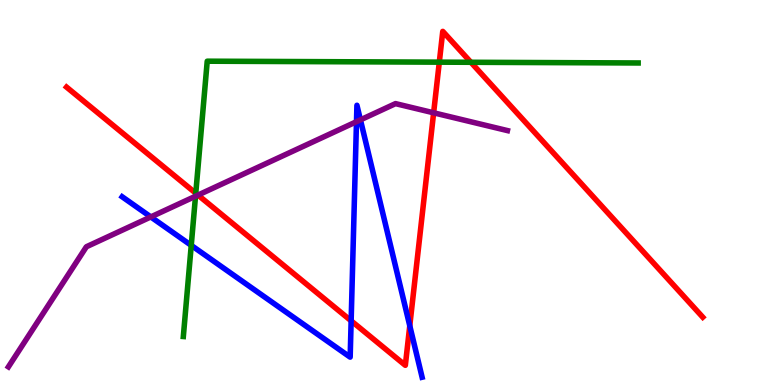[{'lines': ['blue', 'red'], 'intersections': [{'x': 4.53, 'y': 1.67}, {'x': 5.29, 'y': 1.54}]}, {'lines': ['green', 'red'], 'intersections': [{'x': 2.53, 'y': 4.98}, {'x': 5.67, 'y': 8.39}, {'x': 6.08, 'y': 8.38}]}, {'lines': ['purple', 'red'], 'intersections': [{'x': 2.56, 'y': 4.93}, {'x': 5.6, 'y': 7.07}]}, {'lines': ['blue', 'green'], 'intersections': [{'x': 2.47, 'y': 3.63}]}, {'lines': ['blue', 'purple'], 'intersections': [{'x': 1.95, 'y': 4.37}, {'x': 4.6, 'y': 6.84}, {'x': 4.65, 'y': 6.89}]}, {'lines': ['green', 'purple'], 'intersections': [{'x': 2.52, 'y': 4.9}]}]